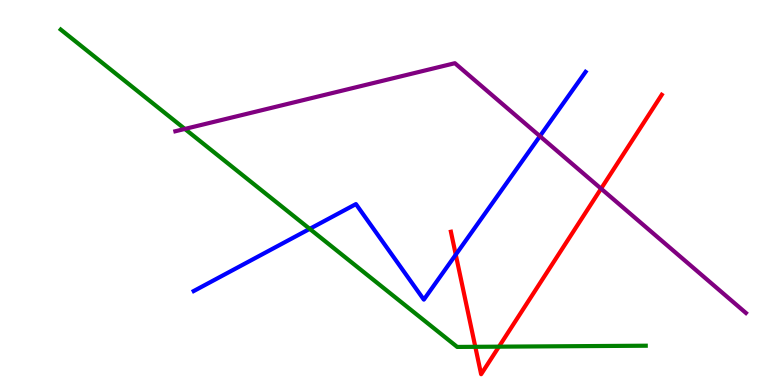[{'lines': ['blue', 'red'], 'intersections': [{'x': 5.88, 'y': 3.39}]}, {'lines': ['green', 'red'], 'intersections': [{'x': 6.13, 'y': 0.992}, {'x': 6.44, 'y': 0.996}]}, {'lines': ['purple', 'red'], 'intersections': [{'x': 7.76, 'y': 5.1}]}, {'lines': ['blue', 'green'], 'intersections': [{'x': 4.0, 'y': 4.06}]}, {'lines': ['blue', 'purple'], 'intersections': [{'x': 6.97, 'y': 6.46}]}, {'lines': ['green', 'purple'], 'intersections': [{'x': 2.39, 'y': 6.65}]}]